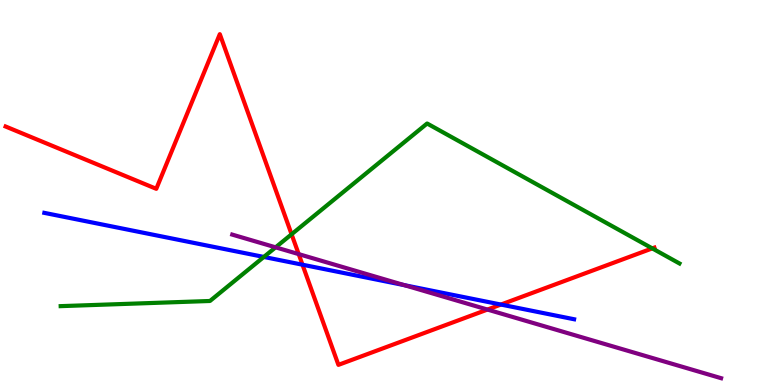[{'lines': ['blue', 'red'], 'intersections': [{'x': 3.9, 'y': 3.12}, {'x': 6.46, 'y': 2.09}]}, {'lines': ['green', 'red'], 'intersections': [{'x': 3.76, 'y': 3.91}, {'x': 8.42, 'y': 3.55}]}, {'lines': ['purple', 'red'], 'intersections': [{'x': 3.85, 'y': 3.4}, {'x': 6.29, 'y': 1.96}]}, {'lines': ['blue', 'green'], 'intersections': [{'x': 3.4, 'y': 3.33}]}, {'lines': ['blue', 'purple'], 'intersections': [{'x': 5.22, 'y': 2.59}]}, {'lines': ['green', 'purple'], 'intersections': [{'x': 3.56, 'y': 3.58}]}]